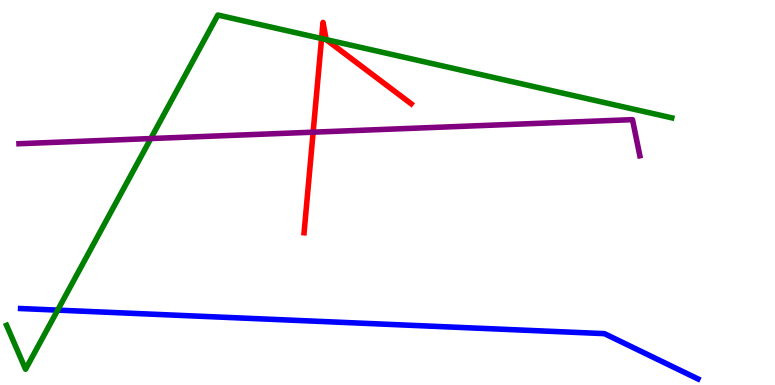[{'lines': ['blue', 'red'], 'intersections': []}, {'lines': ['green', 'red'], 'intersections': [{'x': 4.15, 'y': 9.0}, {'x': 4.21, 'y': 8.97}]}, {'lines': ['purple', 'red'], 'intersections': [{'x': 4.04, 'y': 6.57}]}, {'lines': ['blue', 'green'], 'intersections': [{'x': 0.744, 'y': 1.94}]}, {'lines': ['blue', 'purple'], 'intersections': []}, {'lines': ['green', 'purple'], 'intersections': [{'x': 1.95, 'y': 6.4}]}]